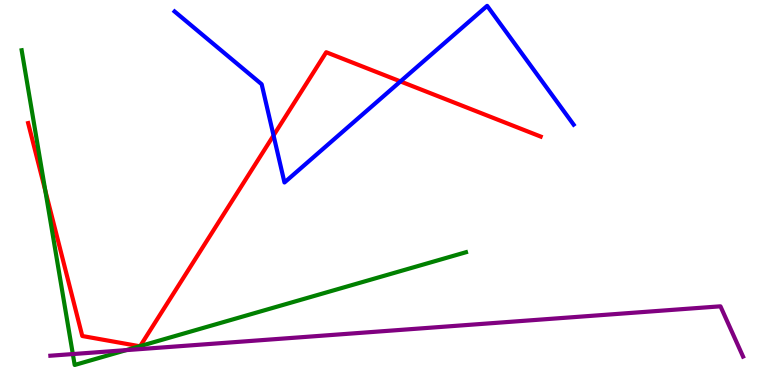[{'lines': ['blue', 'red'], 'intersections': [{'x': 3.53, 'y': 6.48}, {'x': 5.17, 'y': 7.89}]}, {'lines': ['green', 'red'], 'intersections': [{'x': 0.584, 'y': 5.05}, {'x': 1.8, 'y': 1.01}, {'x': 1.81, 'y': 1.01}]}, {'lines': ['purple', 'red'], 'intersections': []}, {'lines': ['blue', 'green'], 'intersections': []}, {'lines': ['blue', 'purple'], 'intersections': []}, {'lines': ['green', 'purple'], 'intersections': [{'x': 0.94, 'y': 0.804}, {'x': 1.63, 'y': 0.906}]}]